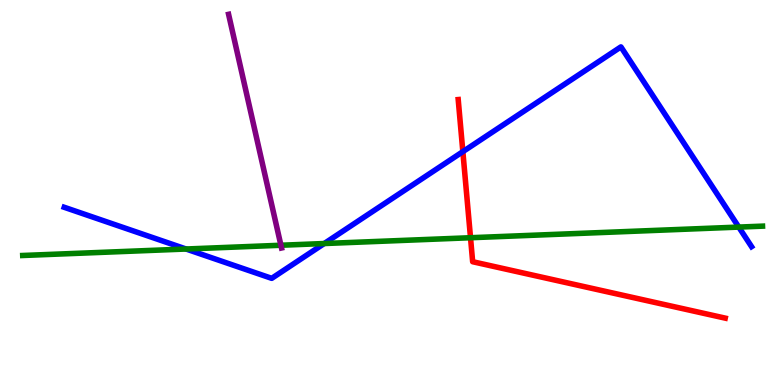[{'lines': ['blue', 'red'], 'intersections': [{'x': 5.97, 'y': 6.06}]}, {'lines': ['green', 'red'], 'intersections': [{'x': 6.07, 'y': 3.83}]}, {'lines': ['purple', 'red'], 'intersections': []}, {'lines': ['blue', 'green'], 'intersections': [{'x': 2.4, 'y': 3.53}, {'x': 4.18, 'y': 3.67}, {'x': 9.53, 'y': 4.1}]}, {'lines': ['blue', 'purple'], 'intersections': []}, {'lines': ['green', 'purple'], 'intersections': [{'x': 3.62, 'y': 3.63}]}]